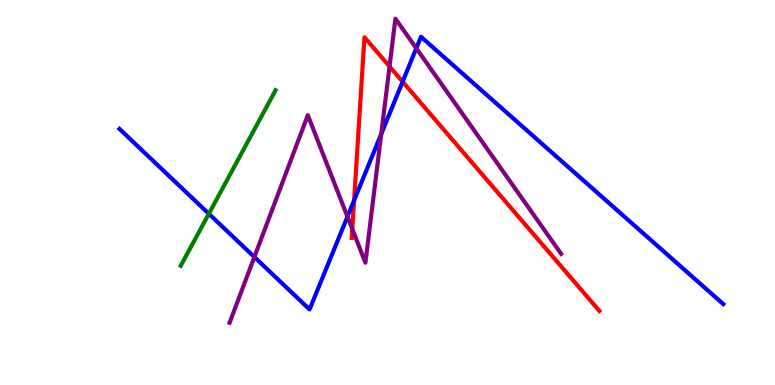[{'lines': ['blue', 'red'], 'intersections': [{'x': 4.57, 'y': 4.79}, {'x': 5.19, 'y': 7.88}]}, {'lines': ['green', 'red'], 'intersections': []}, {'lines': ['purple', 'red'], 'intersections': [{'x': 4.55, 'y': 4.05}, {'x': 5.03, 'y': 8.27}]}, {'lines': ['blue', 'green'], 'intersections': [{'x': 2.69, 'y': 4.45}]}, {'lines': ['blue', 'purple'], 'intersections': [{'x': 3.28, 'y': 3.32}, {'x': 4.48, 'y': 4.37}, {'x': 4.92, 'y': 6.52}, {'x': 5.37, 'y': 8.75}]}, {'lines': ['green', 'purple'], 'intersections': []}]